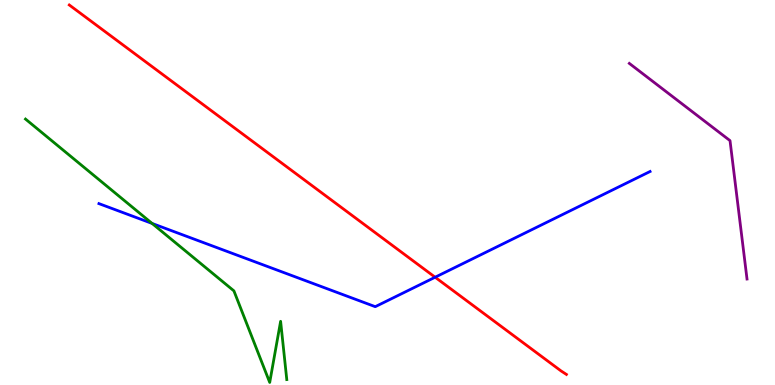[{'lines': ['blue', 'red'], 'intersections': [{'x': 5.61, 'y': 2.8}]}, {'lines': ['green', 'red'], 'intersections': []}, {'lines': ['purple', 'red'], 'intersections': []}, {'lines': ['blue', 'green'], 'intersections': [{'x': 1.96, 'y': 4.2}]}, {'lines': ['blue', 'purple'], 'intersections': []}, {'lines': ['green', 'purple'], 'intersections': []}]